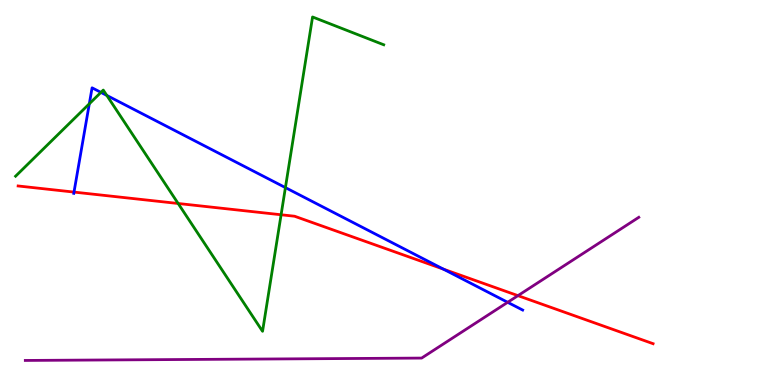[{'lines': ['blue', 'red'], 'intersections': [{'x': 0.955, 'y': 5.01}, {'x': 5.72, 'y': 3.01}]}, {'lines': ['green', 'red'], 'intersections': [{'x': 2.3, 'y': 4.71}, {'x': 3.63, 'y': 4.42}]}, {'lines': ['purple', 'red'], 'intersections': [{'x': 6.68, 'y': 2.32}]}, {'lines': ['blue', 'green'], 'intersections': [{'x': 1.15, 'y': 7.3}, {'x': 1.3, 'y': 7.6}, {'x': 1.38, 'y': 7.52}, {'x': 3.68, 'y': 5.13}]}, {'lines': ['blue', 'purple'], 'intersections': [{'x': 6.55, 'y': 2.15}]}, {'lines': ['green', 'purple'], 'intersections': []}]